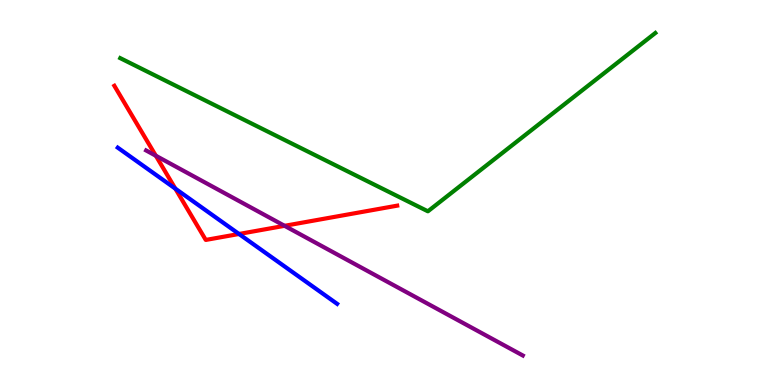[{'lines': ['blue', 'red'], 'intersections': [{'x': 2.26, 'y': 5.1}, {'x': 3.08, 'y': 3.92}]}, {'lines': ['green', 'red'], 'intersections': []}, {'lines': ['purple', 'red'], 'intersections': [{'x': 2.01, 'y': 5.95}, {'x': 3.67, 'y': 4.13}]}, {'lines': ['blue', 'green'], 'intersections': []}, {'lines': ['blue', 'purple'], 'intersections': []}, {'lines': ['green', 'purple'], 'intersections': []}]